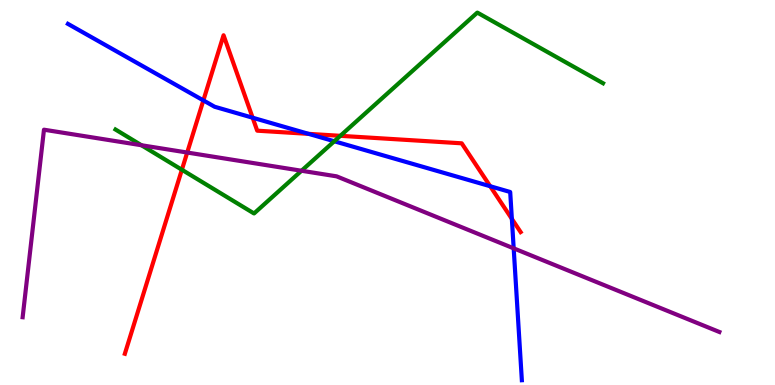[{'lines': ['blue', 'red'], 'intersections': [{'x': 2.62, 'y': 7.39}, {'x': 3.26, 'y': 6.94}, {'x': 3.98, 'y': 6.52}, {'x': 6.33, 'y': 5.16}, {'x': 6.6, 'y': 4.32}]}, {'lines': ['green', 'red'], 'intersections': [{'x': 2.35, 'y': 5.59}, {'x': 4.39, 'y': 6.47}]}, {'lines': ['purple', 'red'], 'intersections': [{'x': 2.42, 'y': 6.04}]}, {'lines': ['blue', 'green'], 'intersections': [{'x': 4.31, 'y': 6.33}]}, {'lines': ['blue', 'purple'], 'intersections': [{'x': 6.63, 'y': 3.55}]}, {'lines': ['green', 'purple'], 'intersections': [{'x': 1.82, 'y': 6.23}, {'x': 3.89, 'y': 5.56}]}]